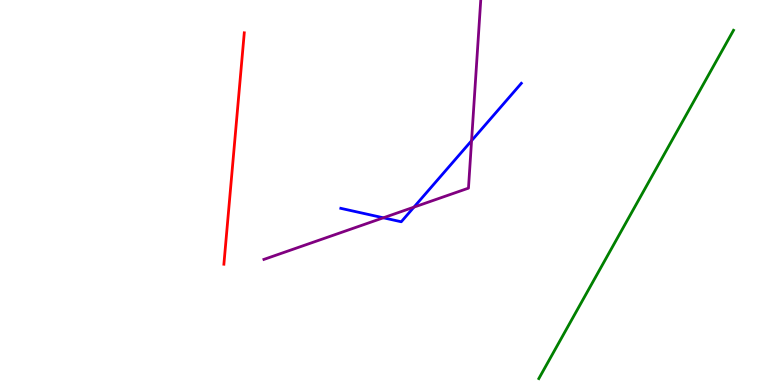[{'lines': ['blue', 'red'], 'intersections': []}, {'lines': ['green', 'red'], 'intersections': []}, {'lines': ['purple', 'red'], 'intersections': []}, {'lines': ['blue', 'green'], 'intersections': []}, {'lines': ['blue', 'purple'], 'intersections': [{'x': 4.95, 'y': 4.34}, {'x': 5.34, 'y': 4.62}, {'x': 6.08, 'y': 6.35}]}, {'lines': ['green', 'purple'], 'intersections': []}]